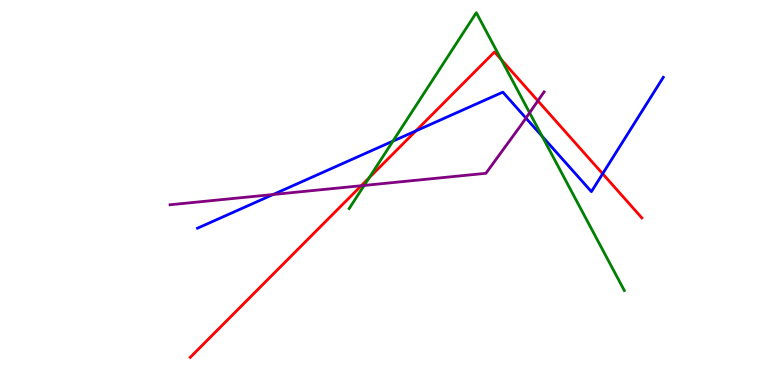[{'lines': ['blue', 'red'], 'intersections': [{'x': 5.37, 'y': 6.6}, {'x': 7.78, 'y': 5.49}]}, {'lines': ['green', 'red'], 'intersections': [{'x': 4.76, 'y': 5.38}, {'x': 6.47, 'y': 8.45}]}, {'lines': ['purple', 'red'], 'intersections': [{'x': 4.66, 'y': 5.18}, {'x': 6.94, 'y': 7.38}]}, {'lines': ['blue', 'green'], 'intersections': [{'x': 5.07, 'y': 6.33}, {'x': 7.0, 'y': 6.46}]}, {'lines': ['blue', 'purple'], 'intersections': [{'x': 3.52, 'y': 4.95}, {'x': 6.79, 'y': 6.93}]}, {'lines': ['green', 'purple'], 'intersections': [{'x': 4.7, 'y': 5.18}, {'x': 6.83, 'y': 7.07}]}]